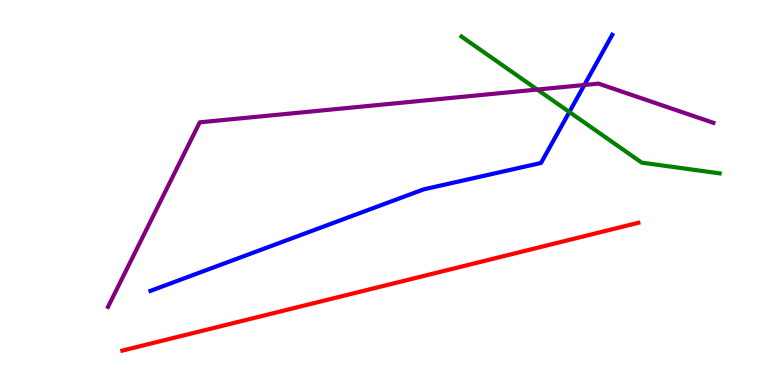[{'lines': ['blue', 'red'], 'intersections': []}, {'lines': ['green', 'red'], 'intersections': []}, {'lines': ['purple', 'red'], 'intersections': []}, {'lines': ['blue', 'green'], 'intersections': [{'x': 7.35, 'y': 7.09}]}, {'lines': ['blue', 'purple'], 'intersections': [{'x': 7.54, 'y': 7.79}]}, {'lines': ['green', 'purple'], 'intersections': [{'x': 6.93, 'y': 7.67}]}]